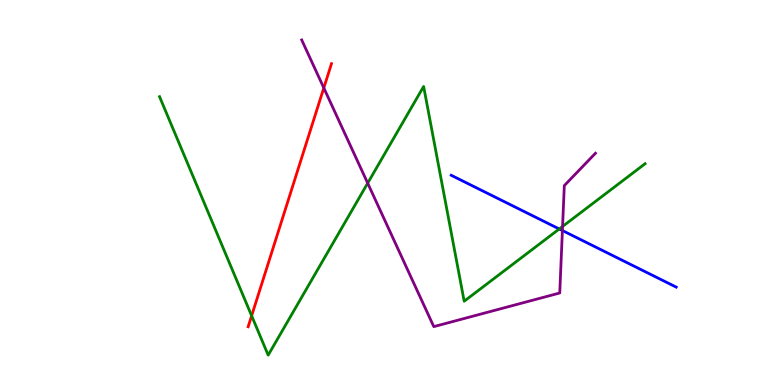[{'lines': ['blue', 'red'], 'intersections': []}, {'lines': ['green', 'red'], 'intersections': [{'x': 3.25, 'y': 1.8}]}, {'lines': ['purple', 'red'], 'intersections': [{'x': 4.18, 'y': 7.72}]}, {'lines': ['blue', 'green'], 'intersections': [{'x': 7.22, 'y': 4.05}]}, {'lines': ['blue', 'purple'], 'intersections': [{'x': 7.26, 'y': 4.01}]}, {'lines': ['green', 'purple'], 'intersections': [{'x': 4.74, 'y': 5.24}, {'x': 7.26, 'y': 4.12}]}]